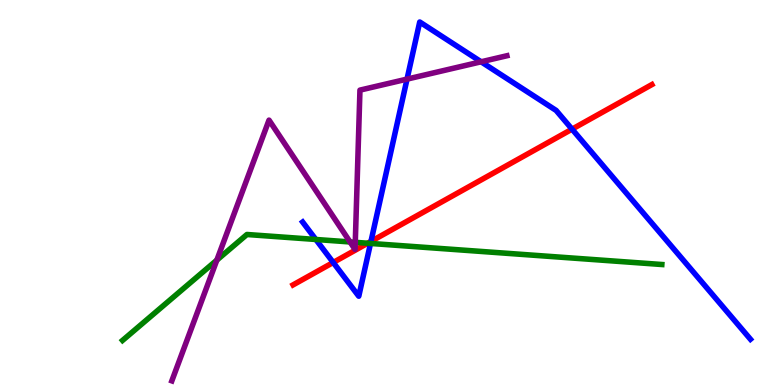[{'lines': ['blue', 'red'], 'intersections': [{'x': 4.3, 'y': 3.18}, {'x': 4.79, 'y': 3.73}, {'x': 7.38, 'y': 6.65}]}, {'lines': ['green', 'red'], 'intersections': [{'x': 4.74, 'y': 3.68}]}, {'lines': ['purple', 'red'], 'intersections': []}, {'lines': ['blue', 'green'], 'intersections': [{'x': 4.08, 'y': 3.78}, {'x': 4.78, 'y': 3.68}]}, {'lines': ['blue', 'purple'], 'intersections': [{'x': 5.25, 'y': 7.95}, {'x': 6.21, 'y': 8.4}]}, {'lines': ['green', 'purple'], 'intersections': [{'x': 2.8, 'y': 3.24}, {'x': 4.52, 'y': 3.72}, {'x': 4.58, 'y': 3.71}]}]